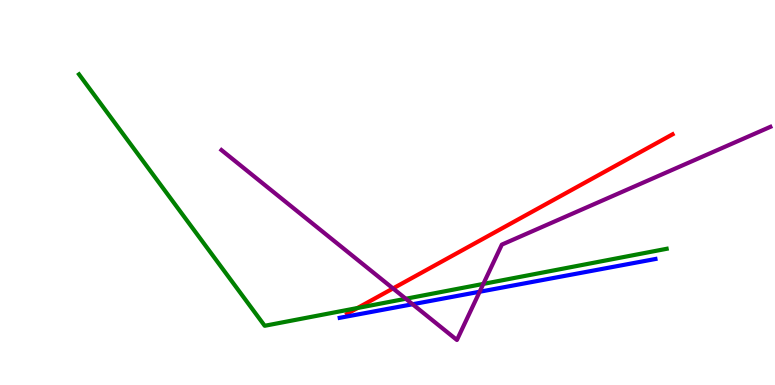[{'lines': ['blue', 'red'], 'intersections': []}, {'lines': ['green', 'red'], 'intersections': [{'x': 4.61, 'y': 2.0}]}, {'lines': ['purple', 'red'], 'intersections': [{'x': 5.07, 'y': 2.51}]}, {'lines': ['blue', 'green'], 'intersections': []}, {'lines': ['blue', 'purple'], 'intersections': [{'x': 5.32, 'y': 2.1}, {'x': 6.19, 'y': 2.42}]}, {'lines': ['green', 'purple'], 'intersections': [{'x': 5.24, 'y': 2.24}, {'x': 6.24, 'y': 2.63}]}]